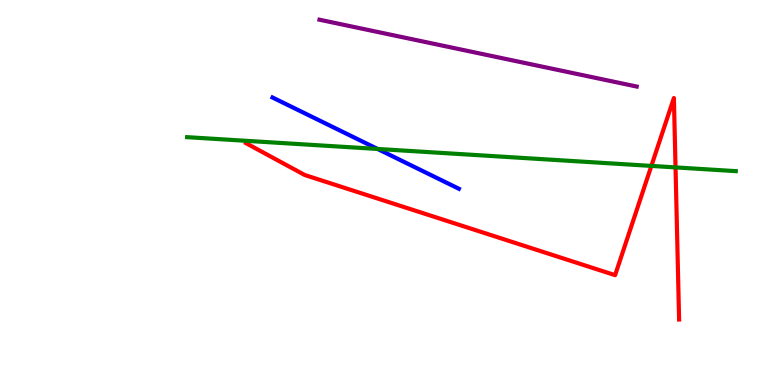[{'lines': ['blue', 'red'], 'intersections': []}, {'lines': ['green', 'red'], 'intersections': [{'x': 8.4, 'y': 5.69}, {'x': 8.72, 'y': 5.65}]}, {'lines': ['purple', 'red'], 'intersections': []}, {'lines': ['blue', 'green'], 'intersections': [{'x': 4.87, 'y': 6.13}]}, {'lines': ['blue', 'purple'], 'intersections': []}, {'lines': ['green', 'purple'], 'intersections': []}]